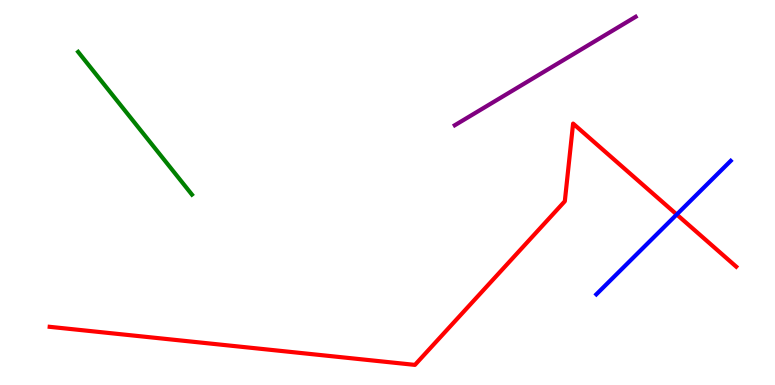[{'lines': ['blue', 'red'], 'intersections': [{'x': 8.73, 'y': 4.43}]}, {'lines': ['green', 'red'], 'intersections': []}, {'lines': ['purple', 'red'], 'intersections': []}, {'lines': ['blue', 'green'], 'intersections': []}, {'lines': ['blue', 'purple'], 'intersections': []}, {'lines': ['green', 'purple'], 'intersections': []}]